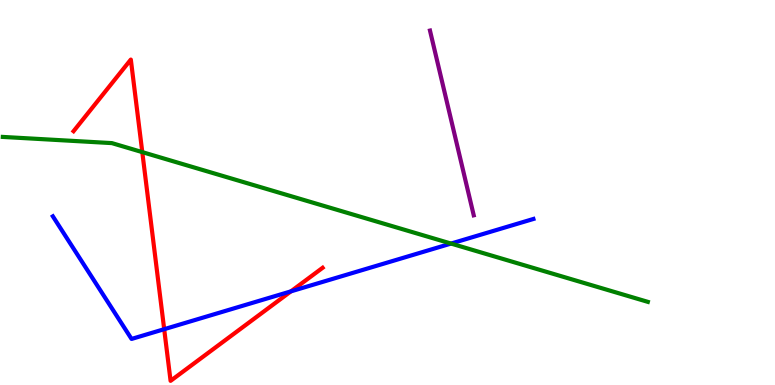[{'lines': ['blue', 'red'], 'intersections': [{'x': 2.12, 'y': 1.45}, {'x': 3.75, 'y': 2.43}]}, {'lines': ['green', 'red'], 'intersections': [{'x': 1.84, 'y': 6.05}]}, {'lines': ['purple', 'red'], 'intersections': []}, {'lines': ['blue', 'green'], 'intersections': [{'x': 5.82, 'y': 3.67}]}, {'lines': ['blue', 'purple'], 'intersections': []}, {'lines': ['green', 'purple'], 'intersections': []}]